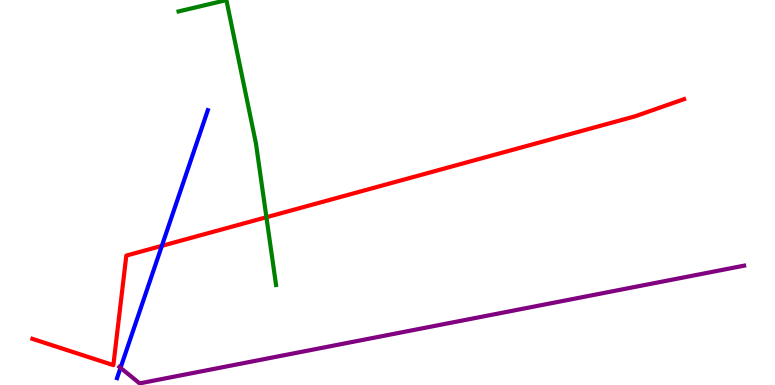[{'lines': ['blue', 'red'], 'intersections': [{'x': 2.09, 'y': 3.61}]}, {'lines': ['green', 'red'], 'intersections': [{'x': 3.44, 'y': 4.36}]}, {'lines': ['purple', 'red'], 'intersections': []}, {'lines': ['blue', 'green'], 'intersections': []}, {'lines': ['blue', 'purple'], 'intersections': [{'x': 1.56, 'y': 0.446}]}, {'lines': ['green', 'purple'], 'intersections': []}]